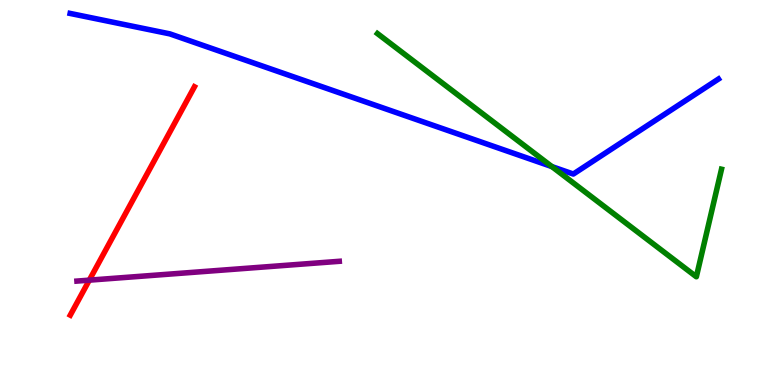[{'lines': ['blue', 'red'], 'intersections': []}, {'lines': ['green', 'red'], 'intersections': []}, {'lines': ['purple', 'red'], 'intersections': [{'x': 1.15, 'y': 2.72}]}, {'lines': ['blue', 'green'], 'intersections': [{'x': 7.12, 'y': 5.67}]}, {'lines': ['blue', 'purple'], 'intersections': []}, {'lines': ['green', 'purple'], 'intersections': []}]